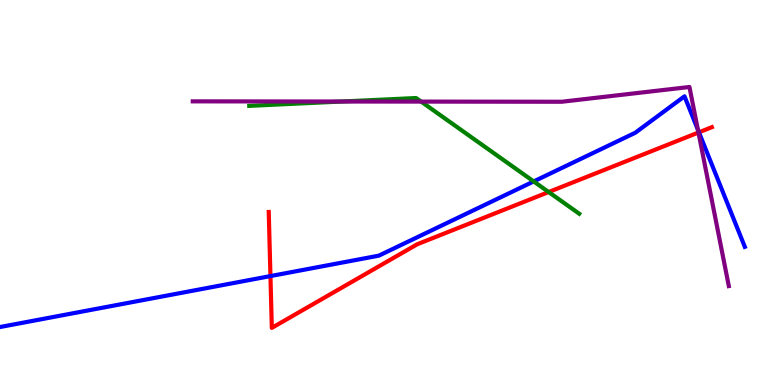[{'lines': ['blue', 'red'], 'intersections': [{'x': 3.49, 'y': 2.83}, {'x': 9.02, 'y': 6.56}]}, {'lines': ['green', 'red'], 'intersections': [{'x': 7.08, 'y': 5.01}]}, {'lines': ['purple', 'red'], 'intersections': [{'x': 9.01, 'y': 6.56}]}, {'lines': ['blue', 'green'], 'intersections': [{'x': 6.89, 'y': 5.29}]}, {'lines': ['blue', 'purple'], 'intersections': [{'x': 9.01, 'y': 6.63}]}, {'lines': ['green', 'purple'], 'intersections': [{'x': 4.41, 'y': 7.36}, {'x': 5.43, 'y': 7.36}]}]